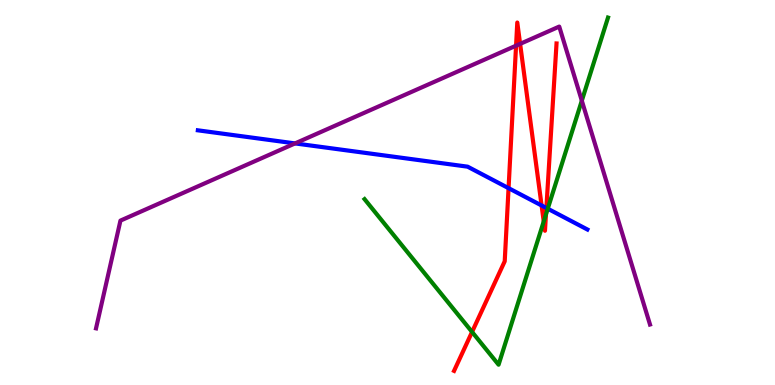[{'lines': ['blue', 'red'], 'intersections': [{'x': 6.56, 'y': 5.11}, {'x': 6.99, 'y': 4.66}, {'x': 7.05, 'y': 4.6}]}, {'lines': ['green', 'red'], 'intersections': [{'x': 6.09, 'y': 1.38}, {'x': 7.02, 'y': 4.25}, {'x': 7.04, 'y': 4.43}]}, {'lines': ['purple', 'red'], 'intersections': [{'x': 6.66, 'y': 8.81}, {'x': 6.71, 'y': 8.86}]}, {'lines': ['blue', 'green'], 'intersections': [{'x': 7.07, 'y': 4.58}]}, {'lines': ['blue', 'purple'], 'intersections': [{'x': 3.81, 'y': 6.28}]}, {'lines': ['green', 'purple'], 'intersections': [{'x': 7.51, 'y': 7.38}]}]